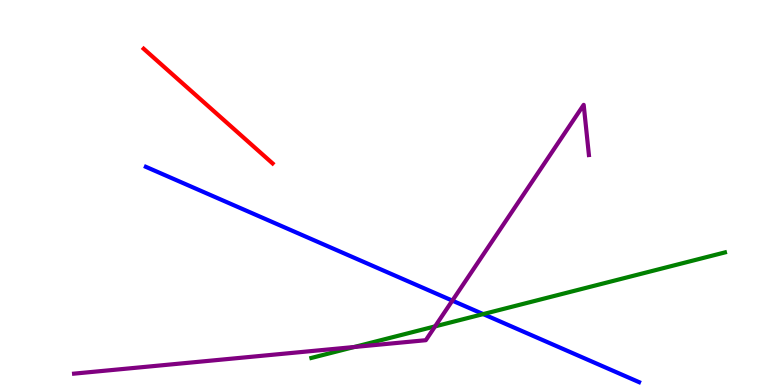[{'lines': ['blue', 'red'], 'intersections': []}, {'lines': ['green', 'red'], 'intersections': []}, {'lines': ['purple', 'red'], 'intersections': []}, {'lines': ['blue', 'green'], 'intersections': [{'x': 6.23, 'y': 1.84}]}, {'lines': ['blue', 'purple'], 'intersections': [{'x': 5.84, 'y': 2.19}]}, {'lines': ['green', 'purple'], 'intersections': [{'x': 4.57, 'y': 0.987}, {'x': 5.61, 'y': 1.52}]}]